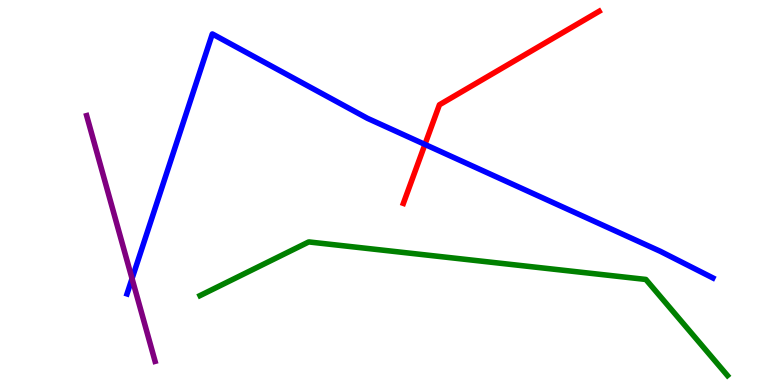[{'lines': ['blue', 'red'], 'intersections': [{'x': 5.48, 'y': 6.25}]}, {'lines': ['green', 'red'], 'intersections': []}, {'lines': ['purple', 'red'], 'intersections': []}, {'lines': ['blue', 'green'], 'intersections': []}, {'lines': ['blue', 'purple'], 'intersections': [{'x': 1.7, 'y': 2.76}]}, {'lines': ['green', 'purple'], 'intersections': []}]